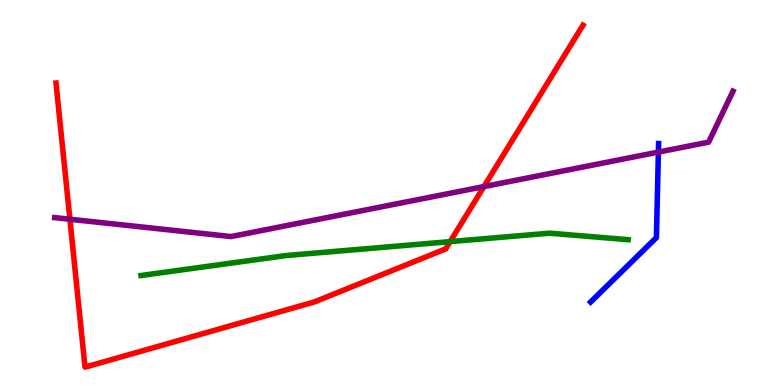[{'lines': ['blue', 'red'], 'intersections': []}, {'lines': ['green', 'red'], 'intersections': [{'x': 5.81, 'y': 3.72}]}, {'lines': ['purple', 'red'], 'intersections': [{'x': 0.902, 'y': 4.31}, {'x': 6.24, 'y': 5.15}]}, {'lines': ['blue', 'green'], 'intersections': []}, {'lines': ['blue', 'purple'], 'intersections': [{'x': 8.5, 'y': 6.05}]}, {'lines': ['green', 'purple'], 'intersections': []}]